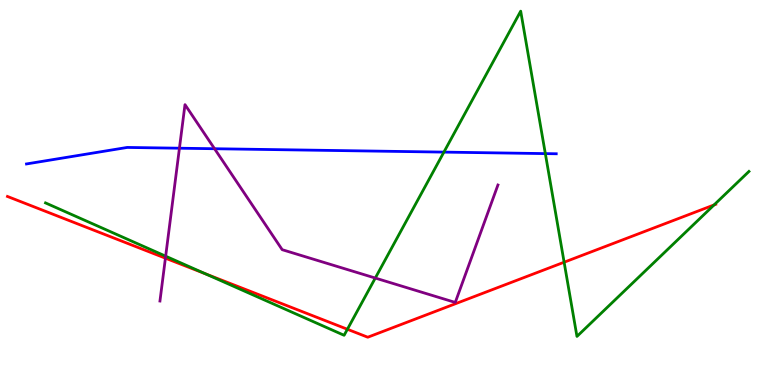[{'lines': ['blue', 'red'], 'intersections': []}, {'lines': ['green', 'red'], 'intersections': [{'x': 2.65, 'y': 2.89}, {'x': 4.48, 'y': 1.45}, {'x': 7.28, 'y': 3.19}, {'x': 9.21, 'y': 4.68}]}, {'lines': ['purple', 'red'], 'intersections': [{'x': 2.13, 'y': 3.29}]}, {'lines': ['blue', 'green'], 'intersections': [{'x': 5.73, 'y': 6.05}, {'x': 7.04, 'y': 6.01}]}, {'lines': ['blue', 'purple'], 'intersections': [{'x': 2.32, 'y': 6.15}, {'x': 2.77, 'y': 6.14}]}, {'lines': ['green', 'purple'], 'intersections': [{'x': 2.14, 'y': 3.35}, {'x': 4.84, 'y': 2.78}]}]